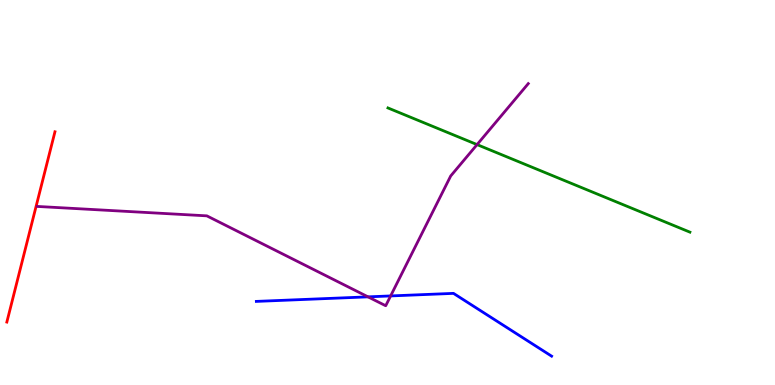[{'lines': ['blue', 'red'], 'intersections': []}, {'lines': ['green', 'red'], 'intersections': []}, {'lines': ['purple', 'red'], 'intersections': []}, {'lines': ['blue', 'green'], 'intersections': []}, {'lines': ['blue', 'purple'], 'intersections': [{'x': 4.75, 'y': 2.29}, {'x': 5.04, 'y': 2.31}]}, {'lines': ['green', 'purple'], 'intersections': [{'x': 6.16, 'y': 6.24}]}]